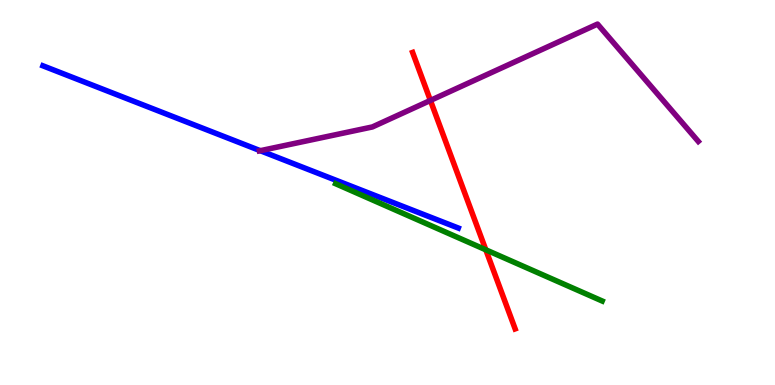[{'lines': ['blue', 'red'], 'intersections': []}, {'lines': ['green', 'red'], 'intersections': [{'x': 6.27, 'y': 3.51}]}, {'lines': ['purple', 'red'], 'intersections': [{'x': 5.55, 'y': 7.39}]}, {'lines': ['blue', 'green'], 'intersections': []}, {'lines': ['blue', 'purple'], 'intersections': [{'x': 3.36, 'y': 6.09}]}, {'lines': ['green', 'purple'], 'intersections': []}]